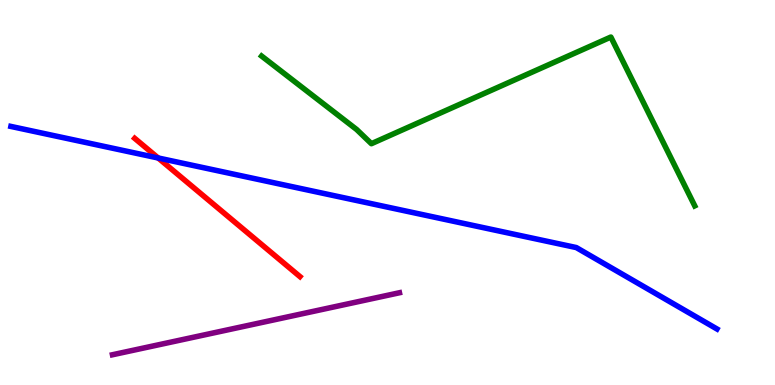[{'lines': ['blue', 'red'], 'intersections': [{'x': 2.04, 'y': 5.9}]}, {'lines': ['green', 'red'], 'intersections': []}, {'lines': ['purple', 'red'], 'intersections': []}, {'lines': ['blue', 'green'], 'intersections': []}, {'lines': ['blue', 'purple'], 'intersections': []}, {'lines': ['green', 'purple'], 'intersections': []}]